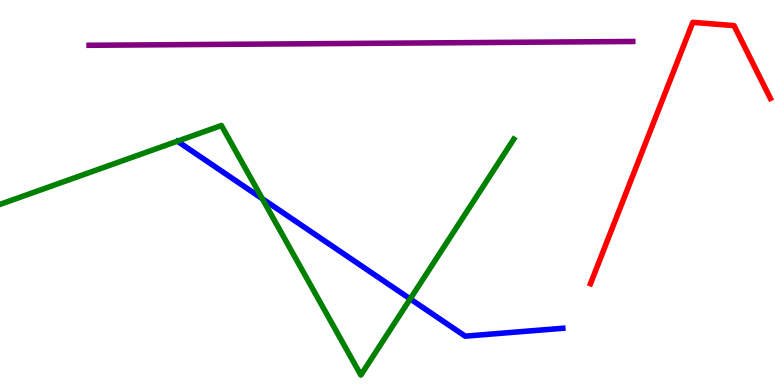[{'lines': ['blue', 'red'], 'intersections': []}, {'lines': ['green', 'red'], 'intersections': []}, {'lines': ['purple', 'red'], 'intersections': []}, {'lines': ['blue', 'green'], 'intersections': [{'x': 3.38, 'y': 4.84}, {'x': 5.29, 'y': 2.24}]}, {'lines': ['blue', 'purple'], 'intersections': []}, {'lines': ['green', 'purple'], 'intersections': []}]